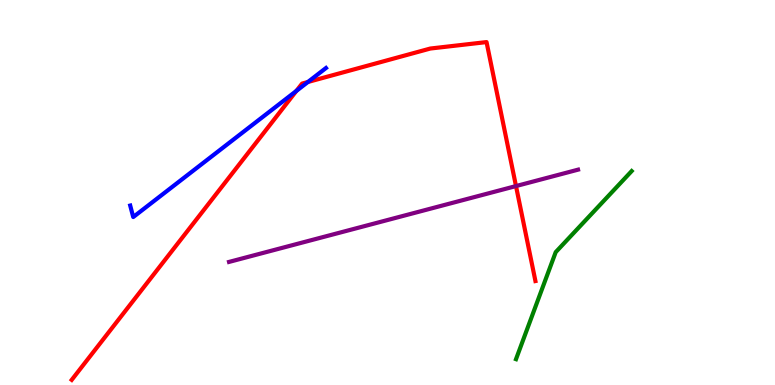[{'lines': ['blue', 'red'], 'intersections': [{'x': 3.82, 'y': 7.64}, {'x': 3.97, 'y': 7.87}]}, {'lines': ['green', 'red'], 'intersections': []}, {'lines': ['purple', 'red'], 'intersections': [{'x': 6.66, 'y': 5.17}]}, {'lines': ['blue', 'green'], 'intersections': []}, {'lines': ['blue', 'purple'], 'intersections': []}, {'lines': ['green', 'purple'], 'intersections': []}]